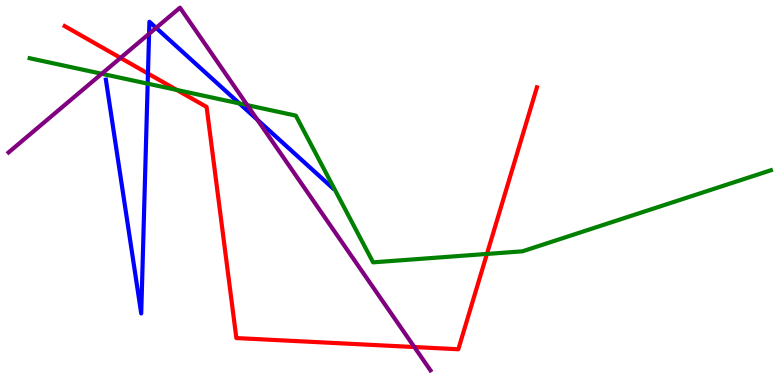[{'lines': ['blue', 'red'], 'intersections': [{'x': 1.91, 'y': 8.09}]}, {'lines': ['green', 'red'], 'intersections': [{'x': 2.28, 'y': 7.66}, {'x': 6.28, 'y': 3.4}]}, {'lines': ['purple', 'red'], 'intersections': [{'x': 1.56, 'y': 8.5}, {'x': 5.35, 'y': 0.986}]}, {'lines': ['blue', 'green'], 'intersections': [{'x': 1.91, 'y': 7.83}, {'x': 3.09, 'y': 7.31}]}, {'lines': ['blue', 'purple'], 'intersections': [{'x': 1.92, 'y': 9.12}, {'x': 2.01, 'y': 9.28}, {'x': 3.32, 'y': 6.89}]}, {'lines': ['green', 'purple'], 'intersections': [{'x': 1.31, 'y': 8.08}, {'x': 3.19, 'y': 7.27}]}]